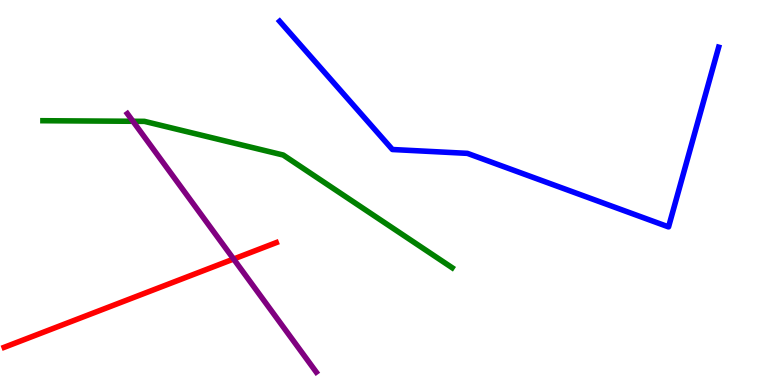[{'lines': ['blue', 'red'], 'intersections': []}, {'lines': ['green', 'red'], 'intersections': []}, {'lines': ['purple', 'red'], 'intersections': [{'x': 3.01, 'y': 3.27}]}, {'lines': ['blue', 'green'], 'intersections': []}, {'lines': ['blue', 'purple'], 'intersections': []}, {'lines': ['green', 'purple'], 'intersections': [{'x': 1.72, 'y': 6.85}]}]